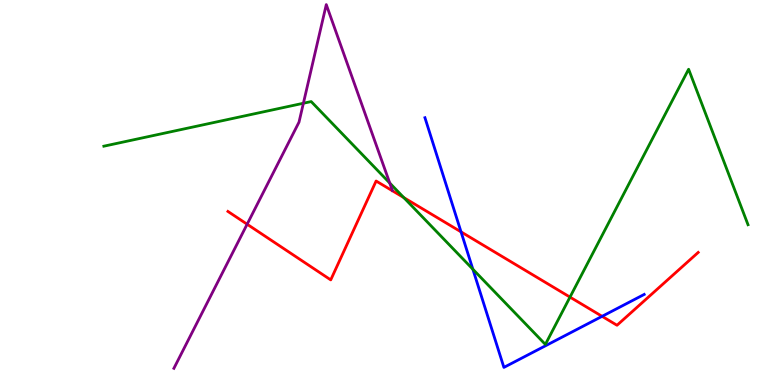[{'lines': ['blue', 'red'], 'intersections': [{'x': 5.95, 'y': 3.98}, {'x': 7.77, 'y': 1.78}]}, {'lines': ['green', 'red'], 'intersections': [{'x': 5.21, 'y': 4.87}, {'x': 7.35, 'y': 2.28}]}, {'lines': ['purple', 'red'], 'intersections': [{'x': 3.19, 'y': 4.18}]}, {'lines': ['blue', 'green'], 'intersections': [{'x': 6.1, 'y': 3.01}]}, {'lines': ['blue', 'purple'], 'intersections': []}, {'lines': ['green', 'purple'], 'intersections': [{'x': 3.91, 'y': 7.32}, {'x': 5.03, 'y': 5.25}]}]